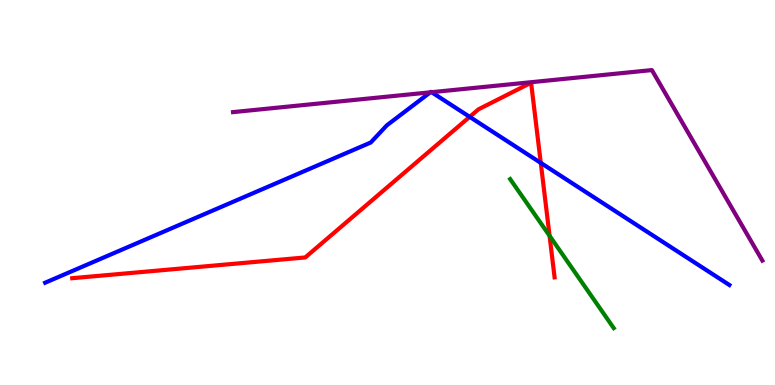[{'lines': ['blue', 'red'], 'intersections': [{'x': 6.06, 'y': 6.96}, {'x': 6.98, 'y': 5.77}]}, {'lines': ['green', 'red'], 'intersections': [{'x': 7.09, 'y': 3.88}]}, {'lines': ['purple', 'red'], 'intersections': []}, {'lines': ['blue', 'green'], 'intersections': []}, {'lines': ['blue', 'purple'], 'intersections': [{'x': 5.55, 'y': 7.6}, {'x': 5.57, 'y': 7.61}]}, {'lines': ['green', 'purple'], 'intersections': []}]